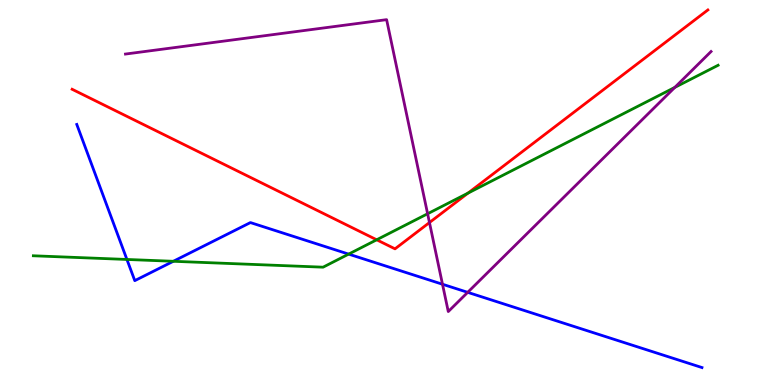[{'lines': ['blue', 'red'], 'intersections': []}, {'lines': ['green', 'red'], 'intersections': [{'x': 4.86, 'y': 3.77}, {'x': 6.04, 'y': 4.98}]}, {'lines': ['purple', 'red'], 'intersections': [{'x': 5.54, 'y': 4.22}]}, {'lines': ['blue', 'green'], 'intersections': [{'x': 1.64, 'y': 3.26}, {'x': 2.24, 'y': 3.21}, {'x': 4.5, 'y': 3.4}]}, {'lines': ['blue', 'purple'], 'intersections': [{'x': 5.71, 'y': 2.62}, {'x': 6.03, 'y': 2.41}]}, {'lines': ['green', 'purple'], 'intersections': [{'x': 5.52, 'y': 4.45}, {'x': 8.71, 'y': 7.73}]}]